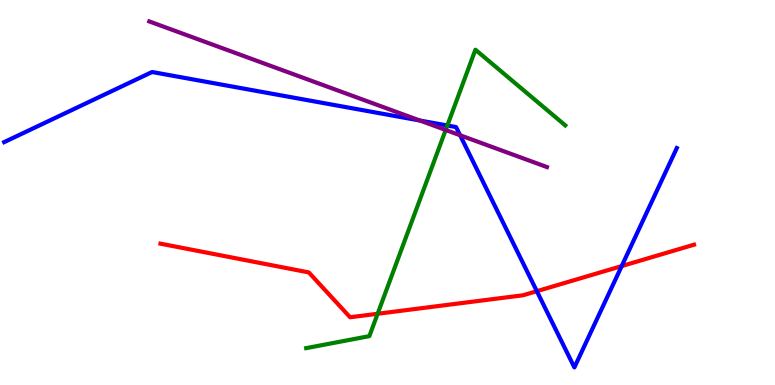[{'lines': ['blue', 'red'], 'intersections': [{'x': 6.93, 'y': 2.44}, {'x': 8.02, 'y': 3.09}]}, {'lines': ['green', 'red'], 'intersections': [{'x': 4.87, 'y': 1.85}]}, {'lines': ['purple', 'red'], 'intersections': []}, {'lines': ['blue', 'green'], 'intersections': [{'x': 5.77, 'y': 6.74}]}, {'lines': ['blue', 'purple'], 'intersections': [{'x': 5.42, 'y': 6.87}, {'x': 5.94, 'y': 6.49}]}, {'lines': ['green', 'purple'], 'intersections': [{'x': 5.75, 'y': 6.62}]}]